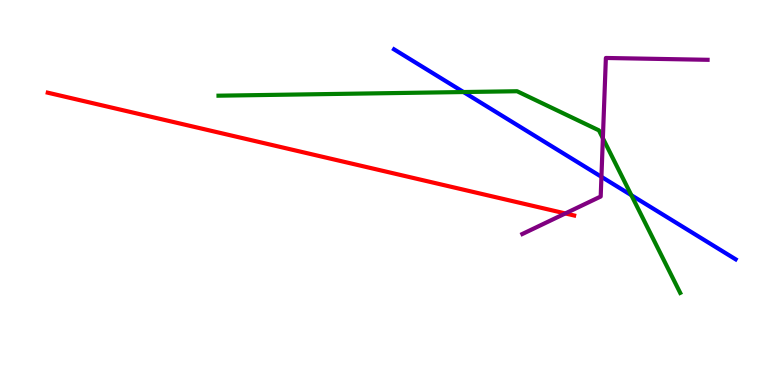[{'lines': ['blue', 'red'], 'intersections': []}, {'lines': ['green', 'red'], 'intersections': []}, {'lines': ['purple', 'red'], 'intersections': [{'x': 7.29, 'y': 4.46}]}, {'lines': ['blue', 'green'], 'intersections': [{'x': 5.98, 'y': 7.61}, {'x': 8.15, 'y': 4.93}]}, {'lines': ['blue', 'purple'], 'intersections': [{'x': 7.76, 'y': 5.41}]}, {'lines': ['green', 'purple'], 'intersections': [{'x': 7.78, 'y': 6.41}]}]